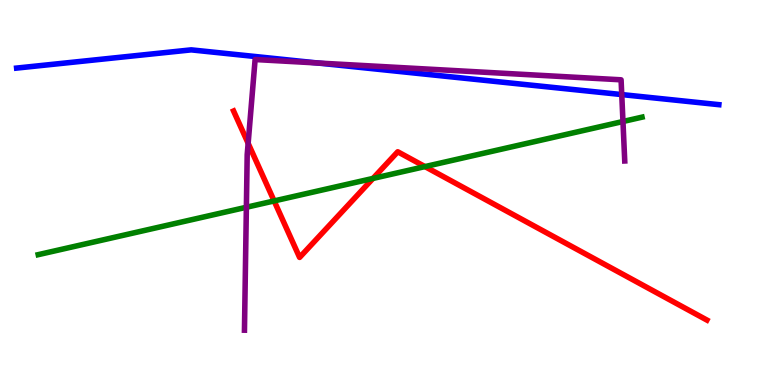[{'lines': ['blue', 'red'], 'intersections': []}, {'lines': ['green', 'red'], 'intersections': [{'x': 3.54, 'y': 4.78}, {'x': 4.81, 'y': 5.37}, {'x': 5.48, 'y': 5.67}]}, {'lines': ['purple', 'red'], 'intersections': [{'x': 3.2, 'y': 6.28}]}, {'lines': ['blue', 'green'], 'intersections': []}, {'lines': ['blue', 'purple'], 'intersections': [{'x': 4.1, 'y': 8.36}, {'x': 8.02, 'y': 7.54}]}, {'lines': ['green', 'purple'], 'intersections': [{'x': 3.18, 'y': 4.62}, {'x': 8.04, 'y': 6.84}]}]